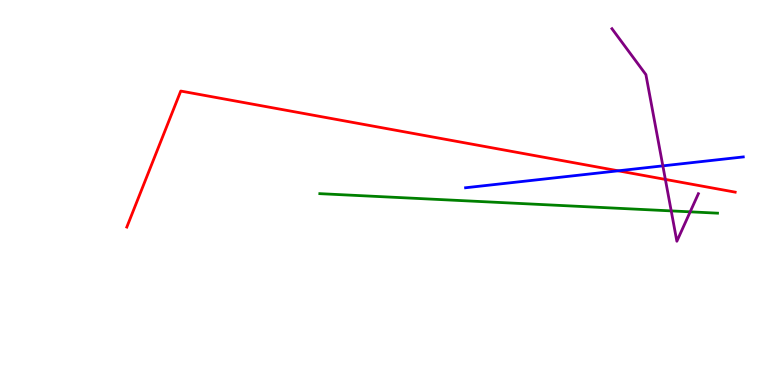[{'lines': ['blue', 'red'], 'intersections': [{'x': 7.98, 'y': 5.56}]}, {'lines': ['green', 'red'], 'intersections': []}, {'lines': ['purple', 'red'], 'intersections': [{'x': 8.59, 'y': 5.34}]}, {'lines': ['blue', 'green'], 'intersections': []}, {'lines': ['blue', 'purple'], 'intersections': [{'x': 8.55, 'y': 5.69}]}, {'lines': ['green', 'purple'], 'intersections': [{'x': 8.66, 'y': 4.52}, {'x': 8.91, 'y': 4.5}]}]